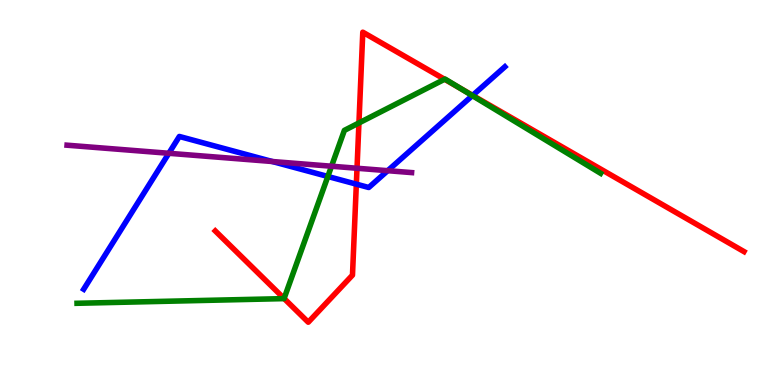[{'lines': ['blue', 'red'], 'intersections': [{'x': 4.6, 'y': 5.22}, {'x': 6.1, 'y': 7.52}]}, {'lines': ['green', 'red'], 'intersections': [{'x': 3.67, 'y': 2.25}, {'x': 4.63, 'y': 6.81}, {'x': 5.74, 'y': 7.94}, {'x': 5.94, 'y': 7.71}]}, {'lines': ['purple', 'red'], 'intersections': [{'x': 4.61, 'y': 5.63}]}, {'lines': ['blue', 'green'], 'intersections': [{'x': 4.23, 'y': 5.42}, {'x': 6.1, 'y': 7.52}]}, {'lines': ['blue', 'purple'], 'intersections': [{'x': 2.18, 'y': 6.02}, {'x': 3.51, 'y': 5.8}, {'x': 5.0, 'y': 5.57}]}, {'lines': ['green', 'purple'], 'intersections': [{'x': 4.28, 'y': 5.68}]}]